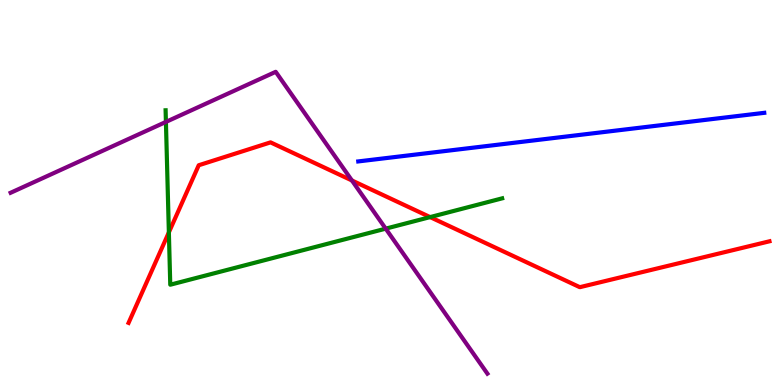[{'lines': ['blue', 'red'], 'intersections': []}, {'lines': ['green', 'red'], 'intersections': [{'x': 2.18, 'y': 3.96}, {'x': 5.55, 'y': 4.36}]}, {'lines': ['purple', 'red'], 'intersections': [{'x': 4.54, 'y': 5.31}]}, {'lines': ['blue', 'green'], 'intersections': []}, {'lines': ['blue', 'purple'], 'intersections': []}, {'lines': ['green', 'purple'], 'intersections': [{'x': 2.14, 'y': 6.83}, {'x': 4.98, 'y': 4.06}]}]